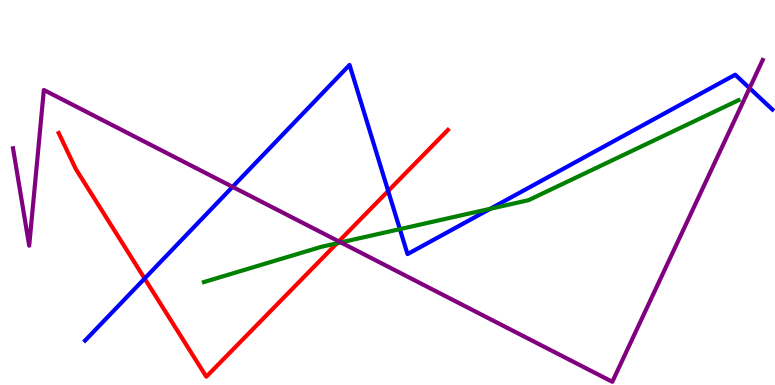[{'lines': ['blue', 'red'], 'intersections': [{'x': 1.87, 'y': 2.77}, {'x': 5.01, 'y': 5.04}]}, {'lines': ['green', 'red'], 'intersections': [{'x': 4.35, 'y': 3.68}]}, {'lines': ['purple', 'red'], 'intersections': [{'x': 4.37, 'y': 3.73}]}, {'lines': ['blue', 'green'], 'intersections': [{'x': 5.16, 'y': 4.05}, {'x': 6.33, 'y': 4.58}]}, {'lines': ['blue', 'purple'], 'intersections': [{'x': 3.0, 'y': 5.15}, {'x': 9.67, 'y': 7.71}]}, {'lines': ['green', 'purple'], 'intersections': [{'x': 4.4, 'y': 3.7}]}]